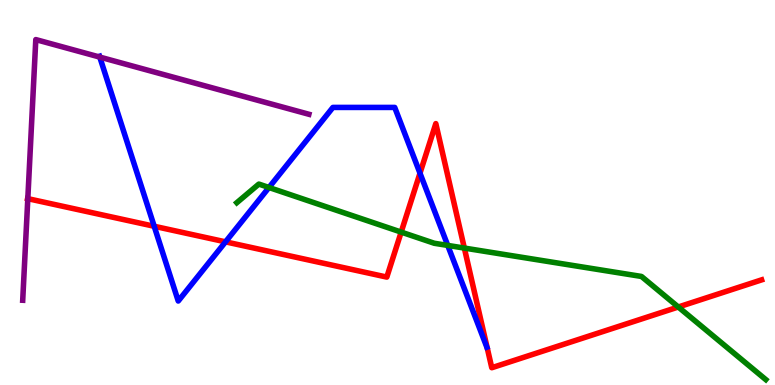[{'lines': ['blue', 'red'], 'intersections': [{'x': 1.99, 'y': 4.12}, {'x': 2.91, 'y': 3.72}, {'x': 5.42, 'y': 5.5}]}, {'lines': ['green', 'red'], 'intersections': [{'x': 5.18, 'y': 3.97}, {'x': 5.99, 'y': 3.56}, {'x': 8.75, 'y': 2.03}]}, {'lines': ['purple', 'red'], 'intersections': [{'x': 0.359, 'y': 4.84}]}, {'lines': ['blue', 'green'], 'intersections': [{'x': 3.47, 'y': 5.13}, {'x': 5.78, 'y': 3.63}]}, {'lines': ['blue', 'purple'], 'intersections': [{'x': 1.29, 'y': 8.52}]}, {'lines': ['green', 'purple'], 'intersections': []}]